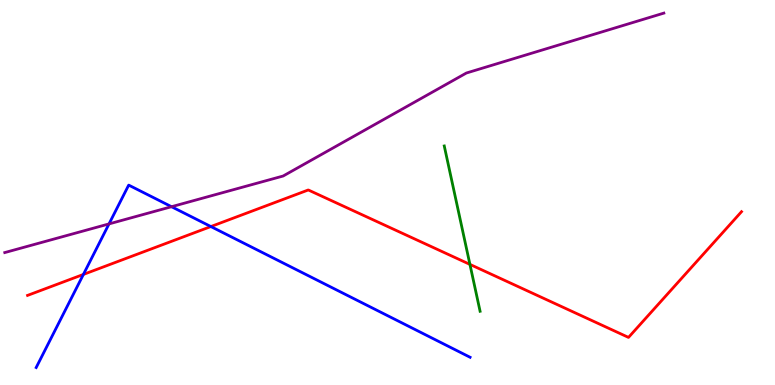[{'lines': ['blue', 'red'], 'intersections': [{'x': 1.08, 'y': 2.87}, {'x': 2.72, 'y': 4.12}]}, {'lines': ['green', 'red'], 'intersections': [{'x': 6.06, 'y': 3.13}]}, {'lines': ['purple', 'red'], 'intersections': []}, {'lines': ['blue', 'green'], 'intersections': []}, {'lines': ['blue', 'purple'], 'intersections': [{'x': 1.41, 'y': 4.18}, {'x': 2.21, 'y': 4.63}]}, {'lines': ['green', 'purple'], 'intersections': []}]